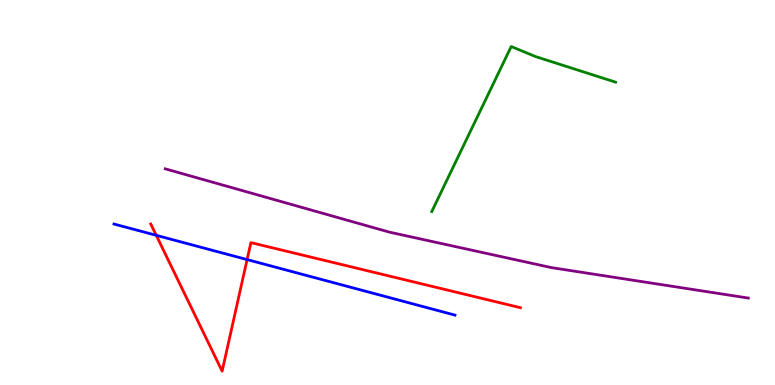[{'lines': ['blue', 'red'], 'intersections': [{'x': 2.02, 'y': 3.89}, {'x': 3.19, 'y': 3.26}]}, {'lines': ['green', 'red'], 'intersections': []}, {'lines': ['purple', 'red'], 'intersections': []}, {'lines': ['blue', 'green'], 'intersections': []}, {'lines': ['blue', 'purple'], 'intersections': []}, {'lines': ['green', 'purple'], 'intersections': []}]